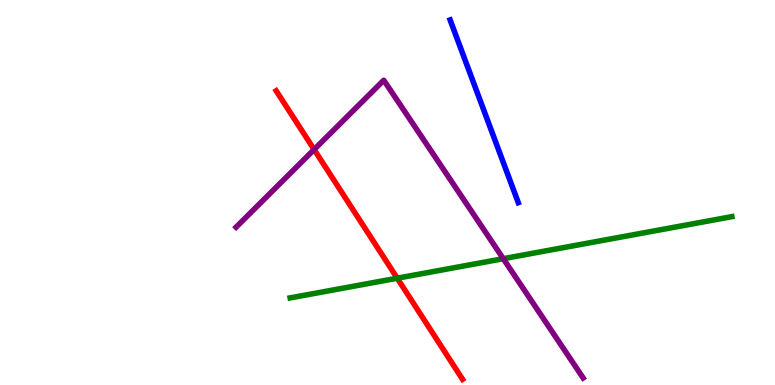[{'lines': ['blue', 'red'], 'intersections': []}, {'lines': ['green', 'red'], 'intersections': [{'x': 5.13, 'y': 2.77}]}, {'lines': ['purple', 'red'], 'intersections': [{'x': 4.05, 'y': 6.12}]}, {'lines': ['blue', 'green'], 'intersections': []}, {'lines': ['blue', 'purple'], 'intersections': []}, {'lines': ['green', 'purple'], 'intersections': [{'x': 6.49, 'y': 3.28}]}]